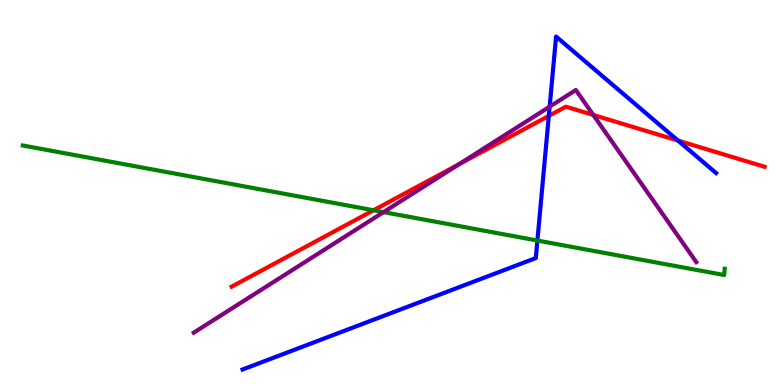[{'lines': ['blue', 'red'], 'intersections': [{'x': 7.08, 'y': 6.99}, {'x': 8.75, 'y': 6.35}]}, {'lines': ['green', 'red'], 'intersections': [{'x': 4.82, 'y': 4.54}]}, {'lines': ['purple', 'red'], 'intersections': [{'x': 5.92, 'y': 5.73}, {'x': 7.66, 'y': 7.01}]}, {'lines': ['blue', 'green'], 'intersections': [{'x': 6.93, 'y': 3.75}]}, {'lines': ['blue', 'purple'], 'intersections': [{'x': 7.09, 'y': 7.23}]}, {'lines': ['green', 'purple'], 'intersections': [{'x': 4.95, 'y': 4.49}]}]